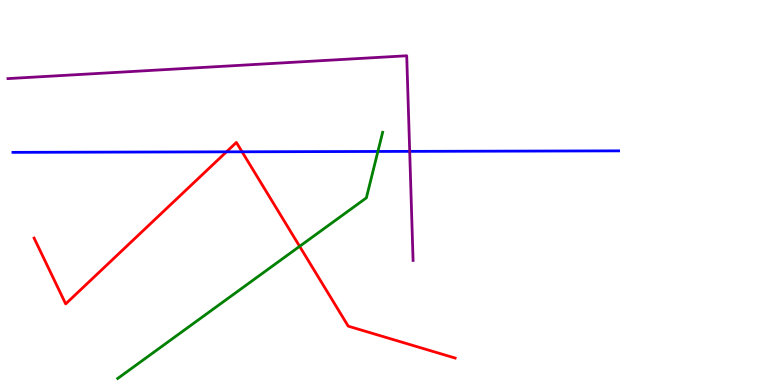[{'lines': ['blue', 'red'], 'intersections': [{'x': 2.92, 'y': 6.06}, {'x': 3.12, 'y': 6.06}]}, {'lines': ['green', 'red'], 'intersections': [{'x': 3.87, 'y': 3.6}]}, {'lines': ['purple', 'red'], 'intersections': []}, {'lines': ['blue', 'green'], 'intersections': [{'x': 4.88, 'y': 6.07}]}, {'lines': ['blue', 'purple'], 'intersections': [{'x': 5.29, 'y': 6.07}]}, {'lines': ['green', 'purple'], 'intersections': []}]